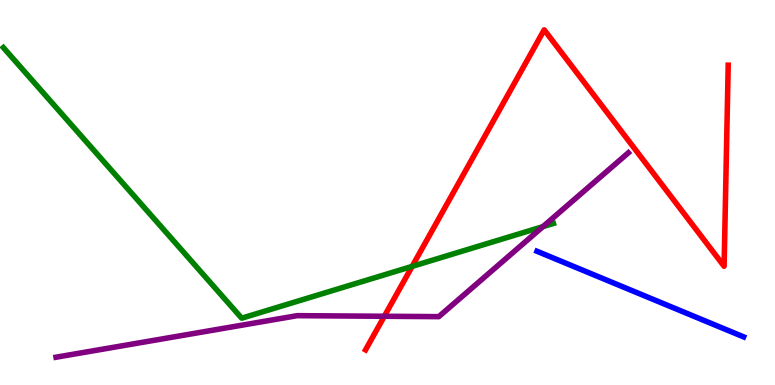[{'lines': ['blue', 'red'], 'intersections': []}, {'lines': ['green', 'red'], 'intersections': [{'x': 5.32, 'y': 3.08}]}, {'lines': ['purple', 'red'], 'intersections': [{'x': 4.96, 'y': 1.79}]}, {'lines': ['blue', 'green'], 'intersections': []}, {'lines': ['blue', 'purple'], 'intersections': []}, {'lines': ['green', 'purple'], 'intersections': [{'x': 7.01, 'y': 4.11}]}]